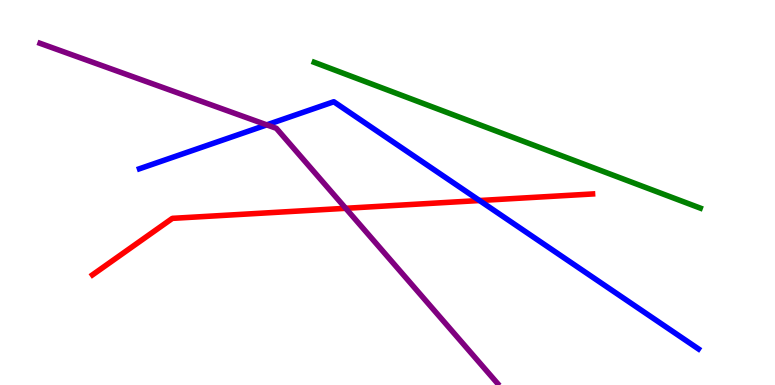[{'lines': ['blue', 'red'], 'intersections': [{'x': 6.19, 'y': 4.79}]}, {'lines': ['green', 'red'], 'intersections': []}, {'lines': ['purple', 'red'], 'intersections': [{'x': 4.46, 'y': 4.59}]}, {'lines': ['blue', 'green'], 'intersections': []}, {'lines': ['blue', 'purple'], 'intersections': [{'x': 3.44, 'y': 6.76}]}, {'lines': ['green', 'purple'], 'intersections': []}]